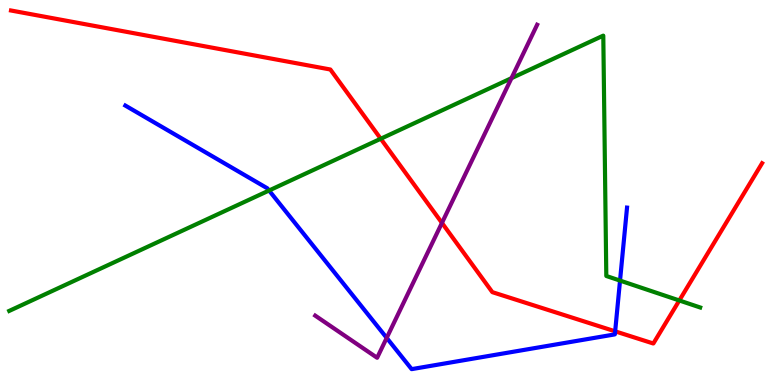[{'lines': ['blue', 'red'], 'intersections': [{'x': 7.94, 'y': 1.39}]}, {'lines': ['green', 'red'], 'intersections': [{'x': 4.91, 'y': 6.4}, {'x': 8.77, 'y': 2.2}]}, {'lines': ['purple', 'red'], 'intersections': [{'x': 5.7, 'y': 4.21}]}, {'lines': ['blue', 'green'], 'intersections': [{'x': 3.47, 'y': 5.05}, {'x': 8.0, 'y': 2.71}]}, {'lines': ['blue', 'purple'], 'intersections': [{'x': 4.99, 'y': 1.22}]}, {'lines': ['green', 'purple'], 'intersections': [{'x': 6.6, 'y': 7.97}]}]